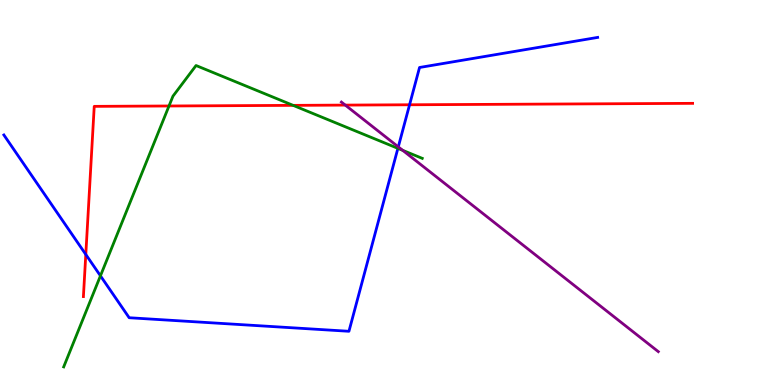[{'lines': ['blue', 'red'], 'intersections': [{'x': 1.11, 'y': 3.39}, {'x': 5.28, 'y': 7.28}]}, {'lines': ['green', 'red'], 'intersections': [{'x': 2.18, 'y': 7.25}, {'x': 3.78, 'y': 7.26}]}, {'lines': ['purple', 'red'], 'intersections': [{'x': 4.45, 'y': 7.27}]}, {'lines': ['blue', 'green'], 'intersections': [{'x': 1.3, 'y': 2.84}, {'x': 5.13, 'y': 6.15}]}, {'lines': ['blue', 'purple'], 'intersections': [{'x': 5.14, 'y': 6.19}]}, {'lines': ['green', 'purple'], 'intersections': [{'x': 5.2, 'y': 6.1}]}]